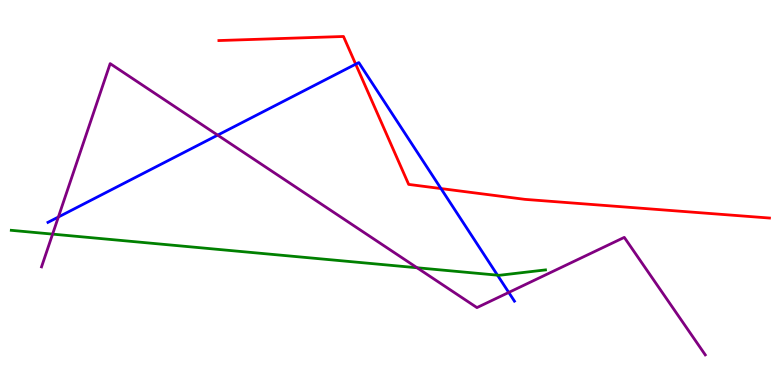[{'lines': ['blue', 'red'], 'intersections': [{'x': 4.59, 'y': 8.33}, {'x': 5.69, 'y': 5.1}]}, {'lines': ['green', 'red'], 'intersections': []}, {'lines': ['purple', 'red'], 'intersections': []}, {'lines': ['blue', 'green'], 'intersections': [{'x': 6.42, 'y': 2.85}]}, {'lines': ['blue', 'purple'], 'intersections': [{'x': 0.753, 'y': 4.36}, {'x': 2.81, 'y': 6.49}, {'x': 6.56, 'y': 2.4}]}, {'lines': ['green', 'purple'], 'intersections': [{'x': 0.679, 'y': 3.92}, {'x': 5.38, 'y': 3.05}]}]